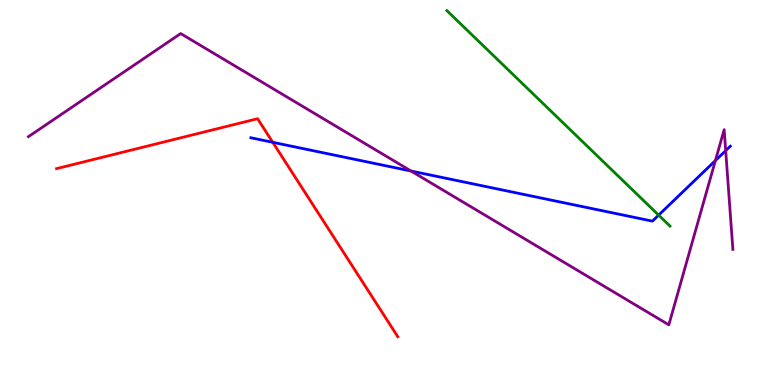[{'lines': ['blue', 'red'], 'intersections': [{'x': 3.52, 'y': 6.3}]}, {'lines': ['green', 'red'], 'intersections': []}, {'lines': ['purple', 'red'], 'intersections': []}, {'lines': ['blue', 'green'], 'intersections': [{'x': 8.5, 'y': 4.41}]}, {'lines': ['blue', 'purple'], 'intersections': [{'x': 5.3, 'y': 5.56}, {'x': 9.23, 'y': 5.83}, {'x': 9.36, 'y': 6.09}]}, {'lines': ['green', 'purple'], 'intersections': []}]